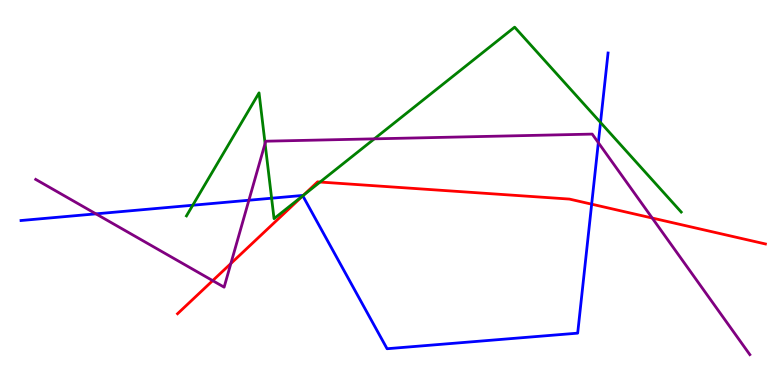[{'lines': ['blue', 'red'], 'intersections': [{'x': 3.91, 'y': 4.91}, {'x': 7.63, 'y': 4.7}]}, {'lines': ['green', 'red'], 'intersections': [{'x': 3.91, 'y': 4.92}, {'x': 4.13, 'y': 5.27}]}, {'lines': ['purple', 'red'], 'intersections': [{'x': 2.74, 'y': 2.71}, {'x': 2.98, 'y': 3.15}, {'x': 8.42, 'y': 4.34}]}, {'lines': ['blue', 'green'], 'intersections': [{'x': 2.49, 'y': 4.67}, {'x': 3.5, 'y': 4.85}, {'x': 3.91, 'y': 4.91}, {'x': 7.75, 'y': 6.82}]}, {'lines': ['blue', 'purple'], 'intersections': [{'x': 1.24, 'y': 4.45}, {'x': 3.21, 'y': 4.8}, {'x': 7.72, 'y': 6.29}]}, {'lines': ['green', 'purple'], 'intersections': [{'x': 3.42, 'y': 6.27}, {'x': 4.83, 'y': 6.39}]}]